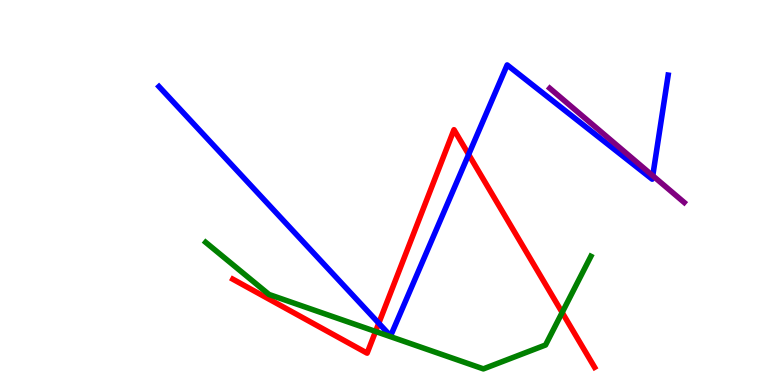[{'lines': ['blue', 'red'], 'intersections': [{'x': 4.89, 'y': 1.6}, {'x': 6.05, 'y': 5.99}]}, {'lines': ['green', 'red'], 'intersections': [{'x': 4.85, 'y': 1.39}, {'x': 7.25, 'y': 1.88}]}, {'lines': ['purple', 'red'], 'intersections': []}, {'lines': ['blue', 'green'], 'intersections': []}, {'lines': ['blue', 'purple'], 'intersections': [{'x': 8.42, 'y': 5.44}]}, {'lines': ['green', 'purple'], 'intersections': []}]